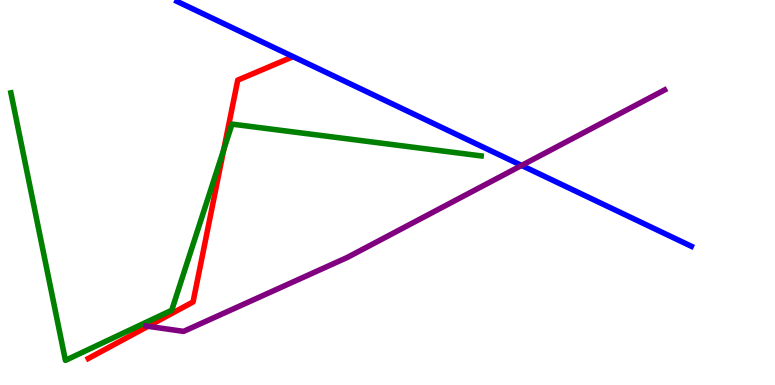[{'lines': ['blue', 'red'], 'intersections': []}, {'lines': ['green', 'red'], 'intersections': [{'x': 2.89, 'y': 6.11}]}, {'lines': ['purple', 'red'], 'intersections': [{'x': 1.91, 'y': 1.52}]}, {'lines': ['blue', 'green'], 'intersections': []}, {'lines': ['blue', 'purple'], 'intersections': [{'x': 6.73, 'y': 5.7}]}, {'lines': ['green', 'purple'], 'intersections': []}]